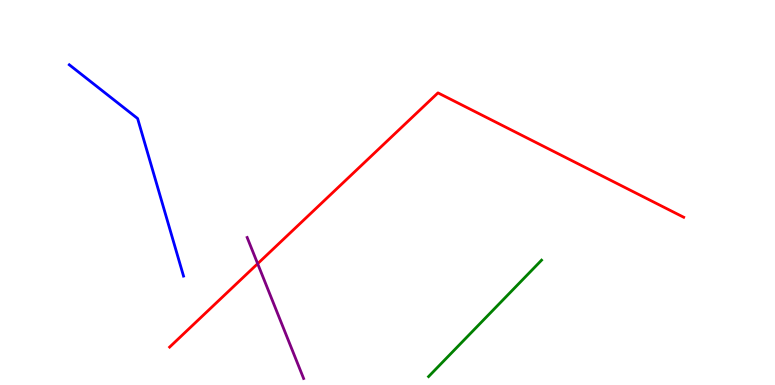[{'lines': ['blue', 'red'], 'intersections': []}, {'lines': ['green', 'red'], 'intersections': []}, {'lines': ['purple', 'red'], 'intersections': [{'x': 3.32, 'y': 3.15}]}, {'lines': ['blue', 'green'], 'intersections': []}, {'lines': ['blue', 'purple'], 'intersections': []}, {'lines': ['green', 'purple'], 'intersections': []}]